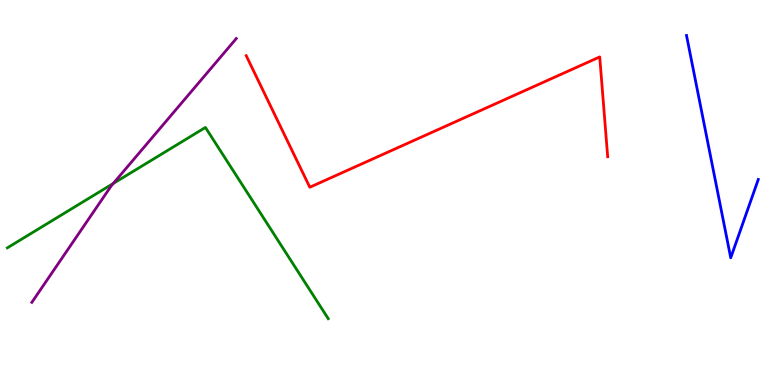[{'lines': ['blue', 'red'], 'intersections': []}, {'lines': ['green', 'red'], 'intersections': []}, {'lines': ['purple', 'red'], 'intersections': []}, {'lines': ['blue', 'green'], 'intersections': []}, {'lines': ['blue', 'purple'], 'intersections': []}, {'lines': ['green', 'purple'], 'intersections': [{'x': 1.46, 'y': 5.24}]}]